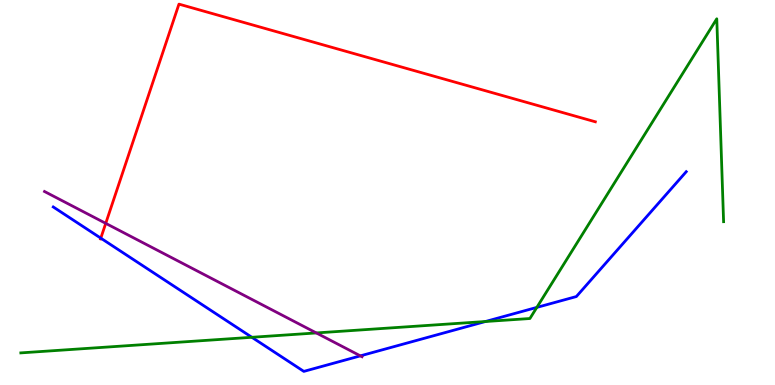[{'lines': ['blue', 'red'], 'intersections': [{'x': 1.3, 'y': 3.81}]}, {'lines': ['green', 'red'], 'intersections': []}, {'lines': ['purple', 'red'], 'intersections': [{'x': 1.36, 'y': 4.2}]}, {'lines': ['blue', 'green'], 'intersections': [{'x': 3.25, 'y': 1.24}, {'x': 6.26, 'y': 1.65}, {'x': 6.93, 'y': 2.02}]}, {'lines': ['blue', 'purple'], 'intersections': [{'x': 4.65, 'y': 0.757}]}, {'lines': ['green', 'purple'], 'intersections': [{'x': 4.08, 'y': 1.35}]}]